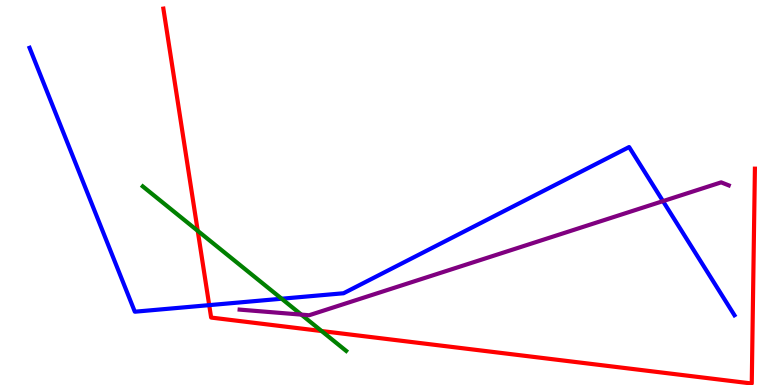[{'lines': ['blue', 'red'], 'intersections': [{'x': 2.7, 'y': 2.07}]}, {'lines': ['green', 'red'], 'intersections': [{'x': 2.55, 'y': 4.0}, {'x': 4.15, 'y': 1.4}]}, {'lines': ['purple', 'red'], 'intersections': []}, {'lines': ['blue', 'green'], 'intersections': [{'x': 3.63, 'y': 2.24}]}, {'lines': ['blue', 'purple'], 'intersections': [{'x': 8.55, 'y': 4.78}]}, {'lines': ['green', 'purple'], 'intersections': [{'x': 3.89, 'y': 1.83}]}]